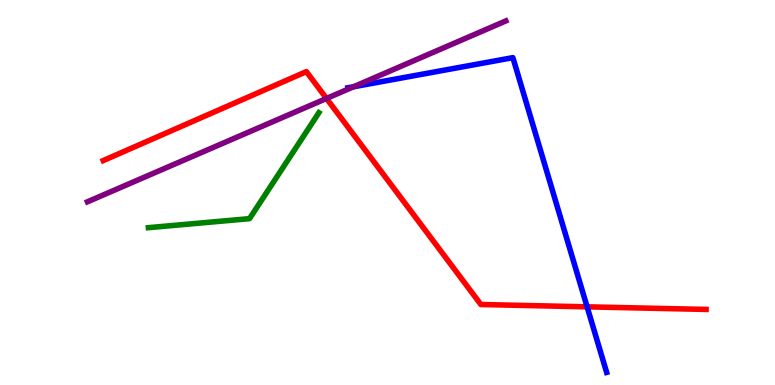[{'lines': ['blue', 'red'], 'intersections': [{'x': 7.58, 'y': 2.03}]}, {'lines': ['green', 'red'], 'intersections': []}, {'lines': ['purple', 'red'], 'intersections': [{'x': 4.21, 'y': 7.44}]}, {'lines': ['blue', 'green'], 'intersections': []}, {'lines': ['blue', 'purple'], 'intersections': [{'x': 4.56, 'y': 7.75}]}, {'lines': ['green', 'purple'], 'intersections': []}]